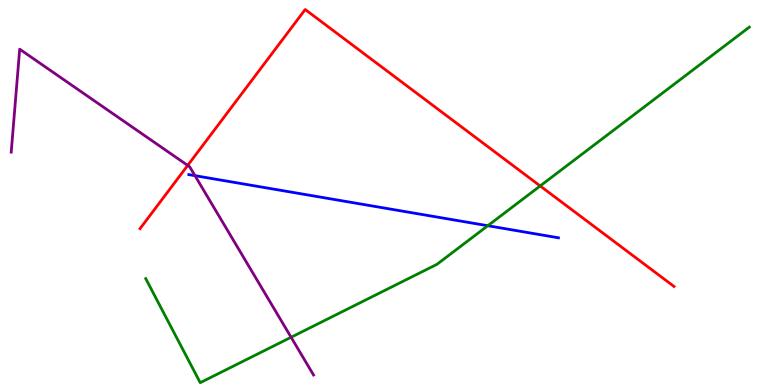[{'lines': ['blue', 'red'], 'intersections': []}, {'lines': ['green', 'red'], 'intersections': [{'x': 6.97, 'y': 5.17}]}, {'lines': ['purple', 'red'], 'intersections': [{'x': 2.42, 'y': 5.7}]}, {'lines': ['blue', 'green'], 'intersections': [{'x': 6.29, 'y': 4.14}]}, {'lines': ['blue', 'purple'], 'intersections': [{'x': 2.52, 'y': 5.44}]}, {'lines': ['green', 'purple'], 'intersections': [{'x': 3.76, 'y': 1.24}]}]